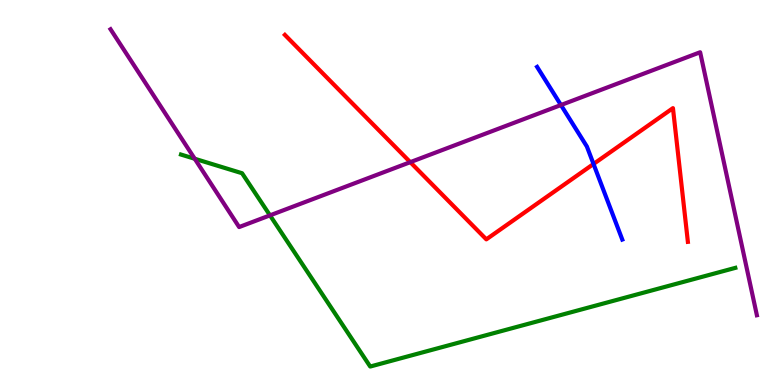[{'lines': ['blue', 'red'], 'intersections': [{'x': 7.66, 'y': 5.74}]}, {'lines': ['green', 'red'], 'intersections': []}, {'lines': ['purple', 'red'], 'intersections': [{'x': 5.29, 'y': 5.79}]}, {'lines': ['blue', 'green'], 'intersections': []}, {'lines': ['blue', 'purple'], 'intersections': [{'x': 7.24, 'y': 7.27}]}, {'lines': ['green', 'purple'], 'intersections': [{'x': 2.51, 'y': 5.88}, {'x': 3.48, 'y': 4.41}]}]